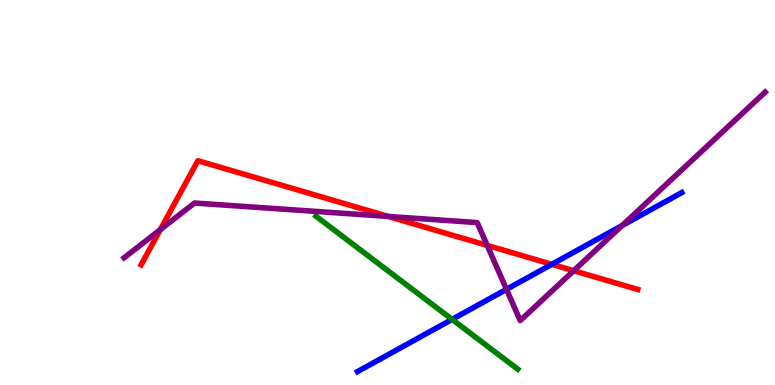[{'lines': ['blue', 'red'], 'intersections': [{'x': 7.12, 'y': 3.13}]}, {'lines': ['green', 'red'], 'intersections': []}, {'lines': ['purple', 'red'], 'intersections': [{'x': 2.07, 'y': 4.04}, {'x': 5.01, 'y': 4.38}, {'x': 6.29, 'y': 3.63}, {'x': 7.4, 'y': 2.97}]}, {'lines': ['blue', 'green'], 'intersections': [{'x': 5.83, 'y': 1.7}]}, {'lines': ['blue', 'purple'], 'intersections': [{'x': 6.54, 'y': 2.48}, {'x': 8.03, 'y': 4.14}]}, {'lines': ['green', 'purple'], 'intersections': []}]